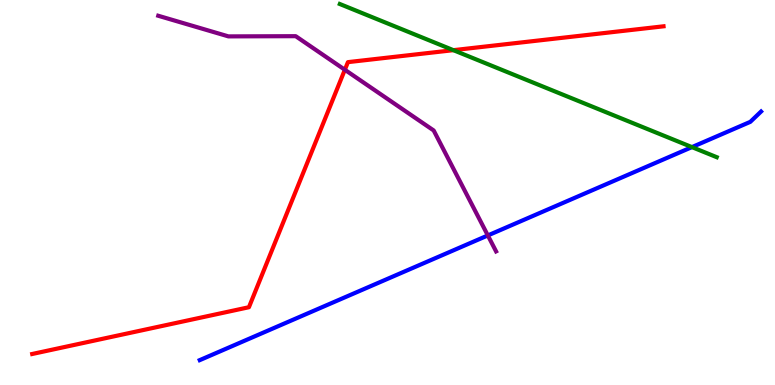[{'lines': ['blue', 'red'], 'intersections': []}, {'lines': ['green', 'red'], 'intersections': [{'x': 5.85, 'y': 8.7}]}, {'lines': ['purple', 'red'], 'intersections': [{'x': 4.45, 'y': 8.19}]}, {'lines': ['blue', 'green'], 'intersections': [{'x': 8.93, 'y': 6.18}]}, {'lines': ['blue', 'purple'], 'intersections': [{'x': 6.29, 'y': 3.88}]}, {'lines': ['green', 'purple'], 'intersections': []}]